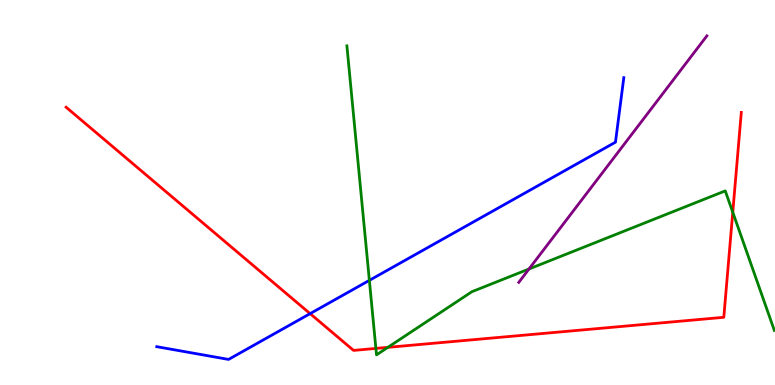[{'lines': ['blue', 'red'], 'intersections': [{'x': 4.0, 'y': 1.85}]}, {'lines': ['green', 'red'], 'intersections': [{'x': 4.85, 'y': 0.95}, {'x': 5.0, 'y': 0.978}, {'x': 9.46, 'y': 4.49}]}, {'lines': ['purple', 'red'], 'intersections': []}, {'lines': ['blue', 'green'], 'intersections': [{'x': 4.77, 'y': 2.72}]}, {'lines': ['blue', 'purple'], 'intersections': []}, {'lines': ['green', 'purple'], 'intersections': [{'x': 6.83, 'y': 3.01}]}]